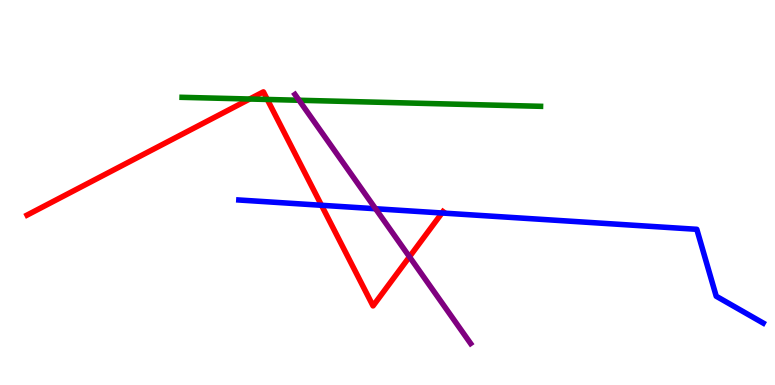[{'lines': ['blue', 'red'], 'intersections': [{'x': 4.15, 'y': 4.67}, {'x': 5.7, 'y': 4.47}]}, {'lines': ['green', 'red'], 'intersections': [{'x': 3.22, 'y': 7.43}, {'x': 3.45, 'y': 7.42}]}, {'lines': ['purple', 'red'], 'intersections': [{'x': 5.28, 'y': 3.33}]}, {'lines': ['blue', 'green'], 'intersections': []}, {'lines': ['blue', 'purple'], 'intersections': [{'x': 4.85, 'y': 4.58}]}, {'lines': ['green', 'purple'], 'intersections': [{'x': 3.86, 'y': 7.4}]}]